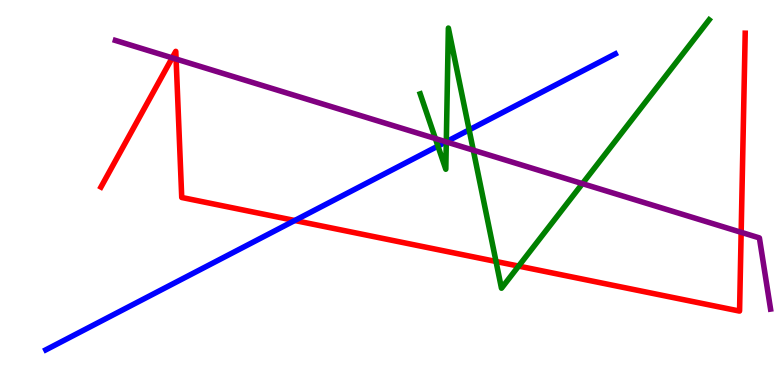[{'lines': ['blue', 'red'], 'intersections': [{'x': 3.8, 'y': 4.27}]}, {'lines': ['green', 'red'], 'intersections': [{'x': 6.4, 'y': 3.21}, {'x': 6.69, 'y': 3.09}]}, {'lines': ['purple', 'red'], 'intersections': [{'x': 2.22, 'y': 8.5}, {'x': 2.27, 'y': 8.47}, {'x': 9.56, 'y': 3.97}]}, {'lines': ['blue', 'green'], 'intersections': [{'x': 5.65, 'y': 6.21}, {'x': 5.76, 'y': 6.32}, {'x': 6.05, 'y': 6.63}]}, {'lines': ['blue', 'purple'], 'intersections': [{'x': 5.76, 'y': 6.32}]}, {'lines': ['green', 'purple'], 'intersections': [{'x': 5.62, 'y': 6.4}, {'x': 5.76, 'y': 6.31}, {'x': 6.11, 'y': 6.1}, {'x': 7.51, 'y': 5.23}]}]